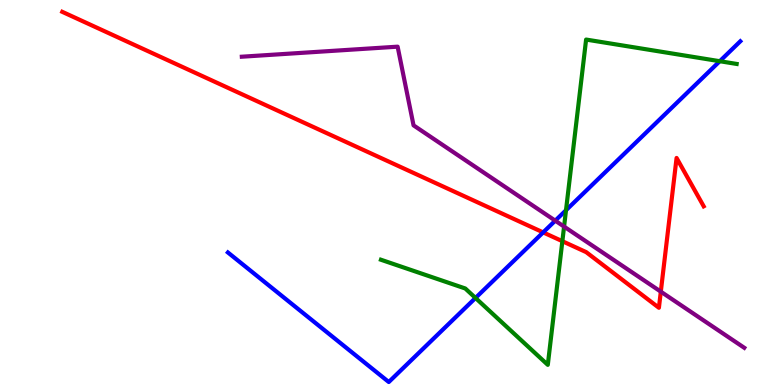[{'lines': ['blue', 'red'], 'intersections': [{'x': 7.01, 'y': 3.96}]}, {'lines': ['green', 'red'], 'intersections': [{'x': 7.26, 'y': 3.74}]}, {'lines': ['purple', 'red'], 'intersections': [{'x': 8.53, 'y': 2.42}]}, {'lines': ['blue', 'green'], 'intersections': [{'x': 6.14, 'y': 2.26}, {'x': 7.3, 'y': 4.54}, {'x': 9.29, 'y': 8.41}]}, {'lines': ['blue', 'purple'], 'intersections': [{'x': 7.16, 'y': 4.27}]}, {'lines': ['green', 'purple'], 'intersections': [{'x': 7.28, 'y': 4.11}]}]